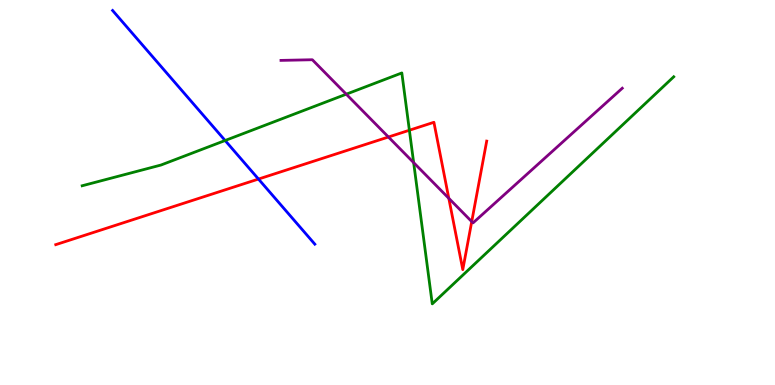[{'lines': ['blue', 'red'], 'intersections': [{'x': 3.34, 'y': 5.35}]}, {'lines': ['green', 'red'], 'intersections': [{'x': 5.28, 'y': 6.62}]}, {'lines': ['purple', 'red'], 'intersections': [{'x': 5.01, 'y': 6.44}, {'x': 5.79, 'y': 4.85}, {'x': 6.09, 'y': 4.24}]}, {'lines': ['blue', 'green'], 'intersections': [{'x': 2.9, 'y': 6.35}]}, {'lines': ['blue', 'purple'], 'intersections': []}, {'lines': ['green', 'purple'], 'intersections': [{'x': 4.47, 'y': 7.55}, {'x': 5.34, 'y': 5.78}]}]